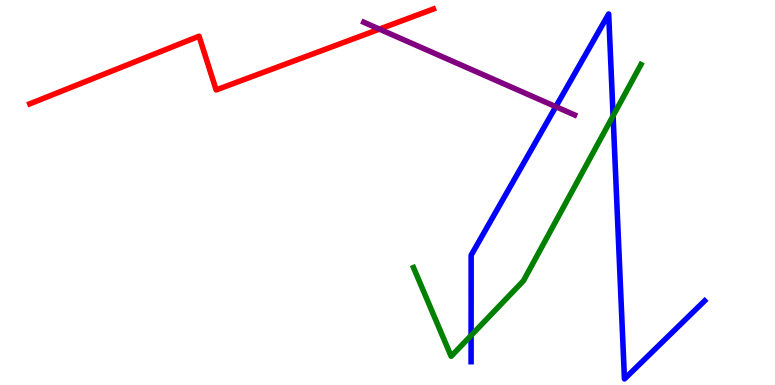[{'lines': ['blue', 'red'], 'intersections': []}, {'lines': ['green', 'red'], 'intersections': []}, {'lines': ['purple', 'red'], 'intersections': [{'x': 4.9, 'y': 9.24}]}, {'lines': ['blue', 'green'], 'intersections': [{'x': 6.08, 'y': 1.29}, {'x': 7.91, 'y': 6.99}]}, {'lines': ['blue', 'purple'], 'intersections': [{'x': 7.17, 'y': 7.23}]}, {'lines': ['green', 'purple'], 'intersections': []}]